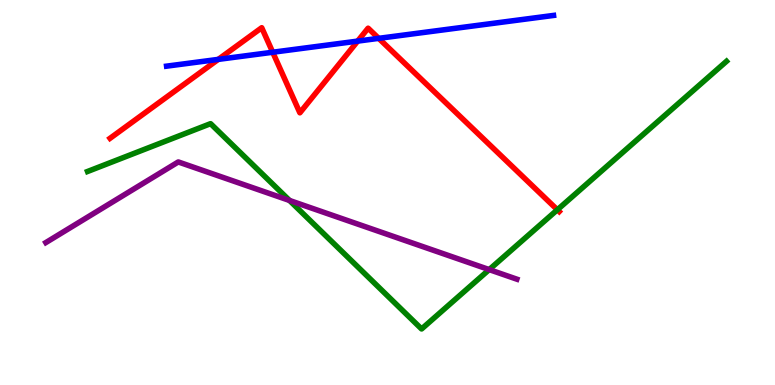[{'lines': ['blue', 'red'], 'intersections': [{'x': 2.82, 'y': 8.46}, {'x': 3.52, 'y': 8.64}, {'x': 4.62, 'y': 8.93}, {'x': 4.89, 'y': 9.0}]}, {'lines': ['green', 'red'], 'intersections': [{'x': 7.19, 'y': 4.55}]}, {'lines': ['purple', 'red'], 'intersections': []}, {'lines': ['blue', 'green'], 'intersections': []}, {'lines': ['blue', 'purple'], 'intersections': []}, {'lines': ['green', 'purple'], 'intersections': [{'x': 3.74, 'y': 4.79}, {'x': 6.31, 'y': 3.0}]}]